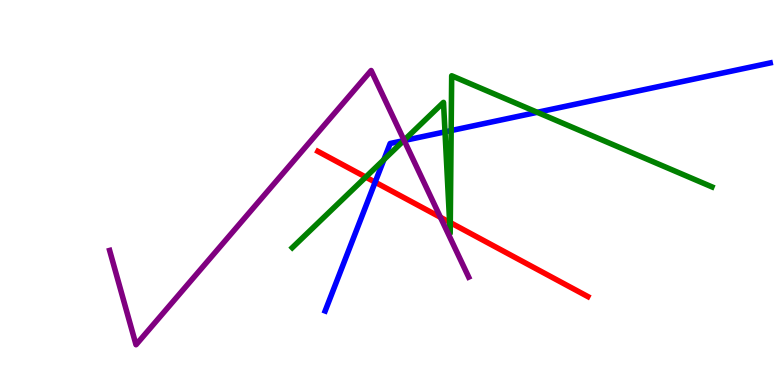[{'lines': ['blue', 'red'], 'intersections': [{'x': 4.84, 'y': 5.27}]}, {'lines': ['green', 'red'], 'intersections': [{'x': 4.72, 'y': 5.4}, {'x': 5.8, 'y': 4.23}, {'x': 5.81, 'y': 4.22}]}, {'lines': ['purple', 'red'], 'intersections': [{'x': 5.68, 'y': 4.36}]}, {'lines': ['blue', 'green'], 'intersections': [{'x': 4.95, 'y': 5.85}, {'x': 5.21, 'y': 6.35}, {'x': 5.74, 'y': 6.57}, {'x': 5.82, 'y': 6.61}, {'x': 6.93, 'y': 7.08}]}, {'lines': ['blue', 'purple'], 'intersections': [{'x': 5.22, 'y': 6.35}]}, {'lines': ['green', 'purple'], 'intersections': [{'x': 5.21, 'y': 6.36}]}]